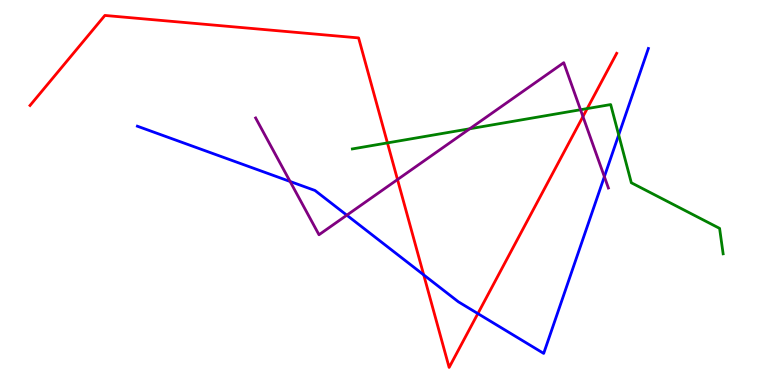[{'lines': ['blue', 'red'], 'intersections': [{'x': 5.47, 'y': 2.86}, {'x': 6.17, 'y': 1.85}]}, {'lines': ['green', 'red'], 'intersections': [{'x': 5.0, 'y': 6.29}, {'x': 7.58, 'y': 7.18}]}, {'lines': ['purple', 'red'], 'intersections': [{'x': 5.13, 'y': 5.34}, {'x': 7.52, 'y': 6.97}]}, {'lines': ['blue', 'green'], 'intersections': [{'x': 7.98, 'y': 6.5}]}, {'lines': ['blue', 'purple'], 'intersections': [{'x': 3.74, 'y': 5.29}, {'x': 4.47, 'y': 4.41}, {'x': 7.8, 'y': 5.41}]}, {'lines': ['green', 'purple'], 'intersections': [{'x': 6.06, 'y': 6.66}, {'x': 7.49, 'y': 7.15}]}]